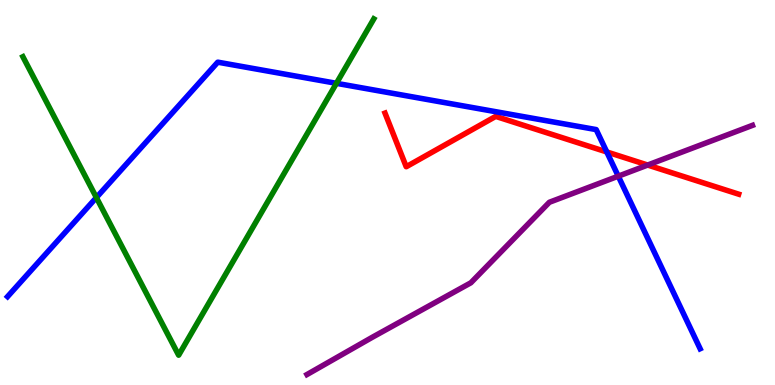[{'lines': ['blue', 'red'], 'intersections': [{'x': 7.83, 'y': 6.05}]}, {'lines': ['green', 'red'], 'intersections': []}, {'lines': ['purple', 'red'], 'intersections': [{'x': 8.36, 'y': 5.71}]}, {'lines': ['blue', 'green'], 'intersections': [{'x': 1.24, 'y': 4.87}, {'x': 4.34, 'y': 7.84}]}, {'lines': ['blue', 'purple'], 'intersections': [{'x': 7.98, 'y': 5.42}]}, {'lines': ['green', 'purple'], 'intersections': []}]